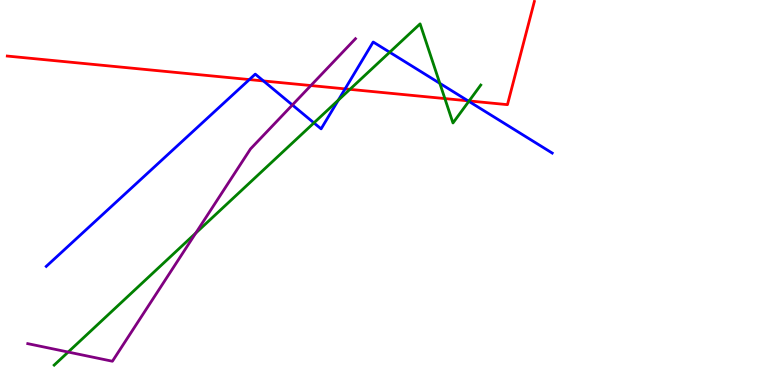[{'lines': ['blue', 'red'], 'intersections': [{'x': 3.22, 'y': 7.93}, {'x': 3.4, 'y': 7.9}, {'x': 4.45, 'y': 7.69}, {'x': 6.04, 'y': 7.38}]}, {'lines': ['green', 'red'], 'intersections': [{'x': 4.51, 'y': 7.68}, {'x': 5.74, 'y': 7.44}, {'x': 6.05, 'y': 7.38}]}, {'lines': ['purple', 'red'], 'intersections': [{'x': 4.01, 'y': 7.78}]}, {'lines': ['blue', 'green'], 'intersections': [{'x': 4.05, 'y': 6.81}, {'x': 4.37, 'y': 7.4}, {'x': 5.03, 'y': 8.64}, {'x': 5.68, 'y': 7.84}, {'x': 6.05, 'y': 7.37}]}, {'lines': ['blue', 'purple'], 'intersections': [{'x': 3.77, 'y': 7.27}]}, {'lines': ['green', 'purple'], 'intersections': [{'x': 0.88, 'y': 0.856}, {'x': 2.53, 'y': 3.95}]}]